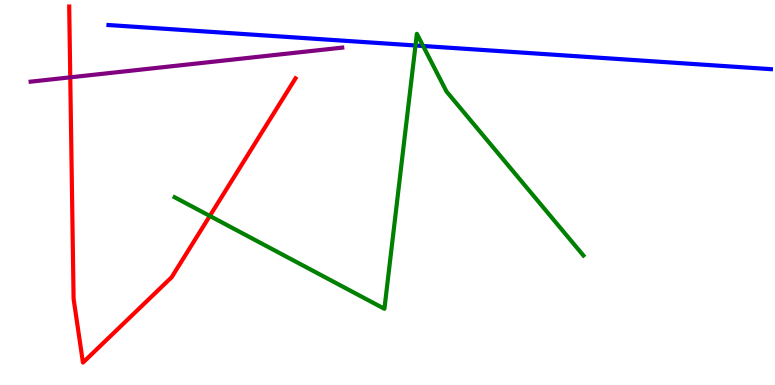[{'lines': ['blue', 'red'], 'intersections': []}, {'lines': ['green', 'red'], 'intersections': [{'x': 2.71, 'y': 4.39}]}, {'lines': ['purple', 'red'], 'intersections': [{'x': 0.907, 'y': 7.99}]}, {'lines': ['blue', 'green'], 'intersections': [{'x': 5.36, 'y': 8.82}, {'x': 5.46, 'y': 8.81}]}, {'lines': ['blue', 'purple'], 'intersections': []}, {'lines': ['green', 'purple'], 'intersections': []}]